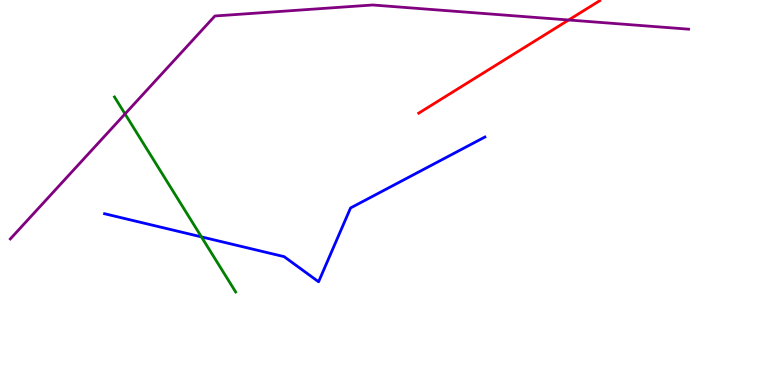[{'lines': ['blue', 'red'], 'intersections': []}, {'lines': ['green', 'red'], 'intersections': []}, {'lines': ['purple', 'red'], 'intersections': [{'x': 7.34, 'y': 9.48}]}, {'lines': ['blue', 'green'], 'intersections': [{'x': 2.6, 'y': 3.85}]}, {'lines': ['blue', 'purple'], 'intersections': []}, {'lines': ['green', 'purple'], 'intersections': [{'x': 1.61, 'y': 7.04}]}]